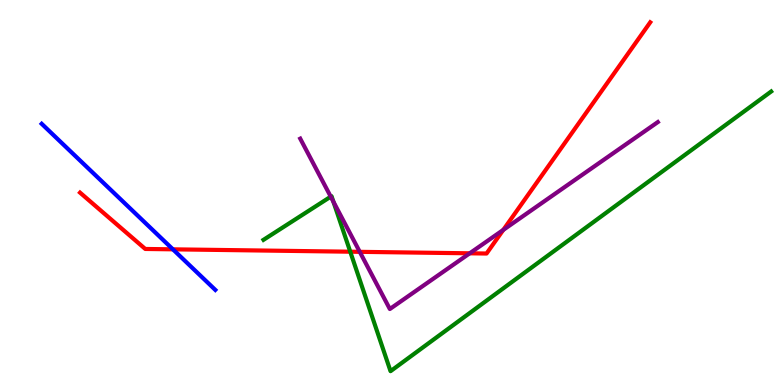[{'lines': ['blue', 'red'], 'intersections': [{'x': 2.23, 'y': 3.52}]}, {'lines': ['green', 'red'], 'intersections': [{'x': 4.52, 'y': 3.46}]}, {'lines': ['purple', 'red'], 'intersections': [{'x': 4.64, 'y': 3.46}, {'x': 6.06, 'y': 3.42}, {'x': 6.49, 'y': 4.03}]}, {'lines': ['blue', 'green'], 'intersections': []}, {'lines': ['blue', 'purple'], 'intersections': []}, {'lines': ['green', 'purple'], 'intersections': [{'x': 4.27, 'y': 4.89}, {'x': 4.3, 'y': 4.76}]}]